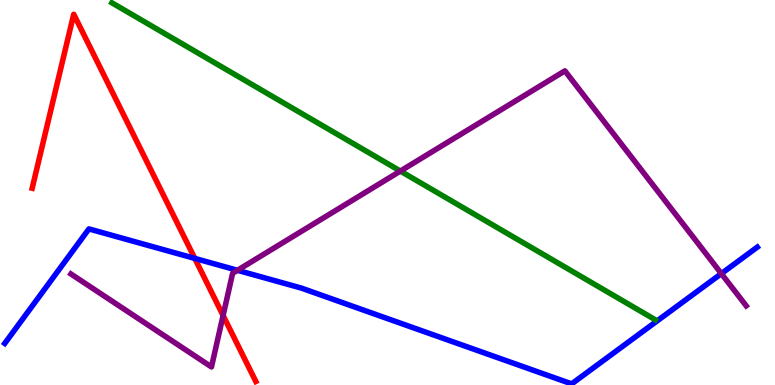[{'lines': ['blue', 'red'], 'intersections': [{'x': 2.51, 'y': 3.29}]}, {'lines': ['green', 'red'], 'intersections': []}, {'lines': ['purple', 'red'], 'intersections': [{'x': 2.88, 'y': 1.81}]}, {'lines': ['blue', 'green'], 'intersections': []}, {'lines': ['blue', 'purple'], 'intersections': [{'x': 3.06, 'y': 2.98}, {'x': 9.31, 'y': 2.89}]}, {'lines': ['green', 'purple'], 'intersections': [{'x': 5.17, 'y': 5.56}]}]